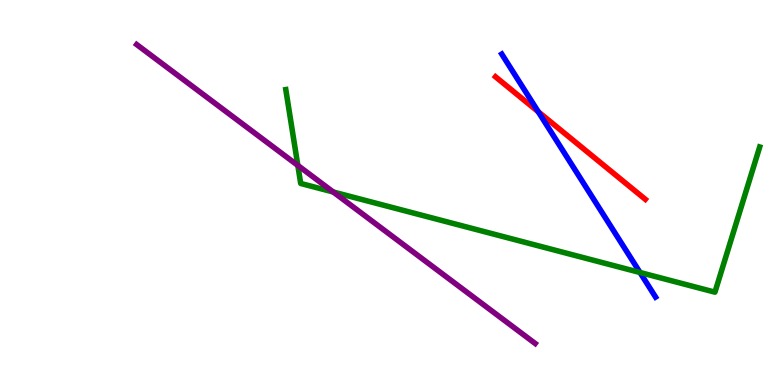[{'lines': ['blue', 'red'], 'intersections': [{'x': 6.95, 'y': 7.1}]}, {'lines': ['green', 'red'], 'intersections': []}, {'lines': ['purple', 'red'], 'intersections': []}, {'lines': ['blue', 'green'], 'intersections': [{'x': 8.26, 'y': 2.92}]}, {'lines': ['blue', 'purple'], 'intersections': []}, {'lines': ['green', 'purple'], 'intersections': [{'x': 3.84, 'y': 5.7}, {'x': 4.3, 'y': 5.01}]}]